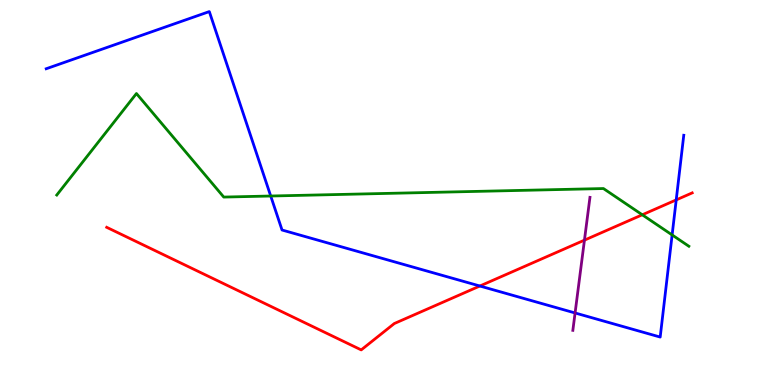[{'lines': ['blue', 'red'], 'intersections': [{'x': 6.19, 'y': 2.57}, {'x': 8.73, 'y': 4.81}]}, {'lines': ['green', 'red'], 'intersections': [{'x': 8.29, 'y': 4.42}]}, {'lines': ['purple', 'red'], 'intersections': [{'x': 7.54, 'y': 3.76}]}, {'lines': ['blue', 'green'], 'intersections': [{'x': 3.49, 'y': 4.91}, {'x': 8.67, 'y': 3.9}]}, {'lines': ['blue', 'purple'], 'intersections': [{'x': 7.42, 'y': 1.87}]}, {'lines': ['green', 'purple'], 'intersections': []}]